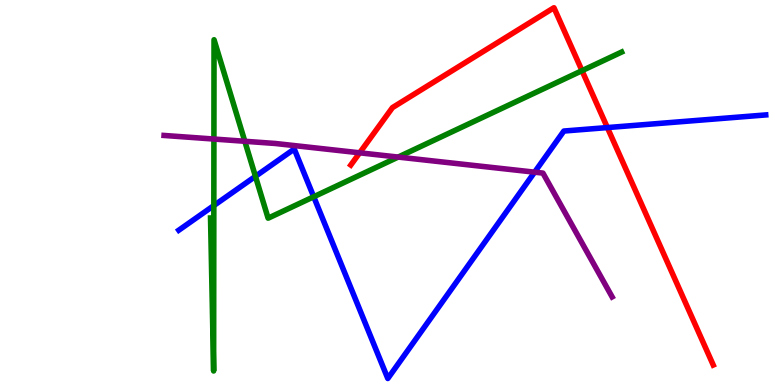[{'lines': ['blue', 'red'], 'intersections': [{'x': 7.84, 'y': 6.69}]}, {'lines': ['green', 'red'], 'intersections': [{'x': 7.51, 'y': 8.16}]}, {'lines': ['purple', 'red'], 'intersections': [{'x': 4.64, 'y': 6.03}]}, {'lines': ['blue', 'green'], 'intersections': [{'x': 2.76, 'y': 4.66}, {'x': 3.3, 'y': 5.42}, {'x': 4.05, 'y': 4.89}]}, {'lines': ['blue', 'purple'], 'intersections': [{'x': 6.9, 'y': 5.53}]}, {'lines': ['green', 'purple'], 'intersections': [{'x': 2.76, 'y': 6.39}, {'x': 3.16, 'y': 6.33}, {'x': 5.14, 'y': 5.92}]}]